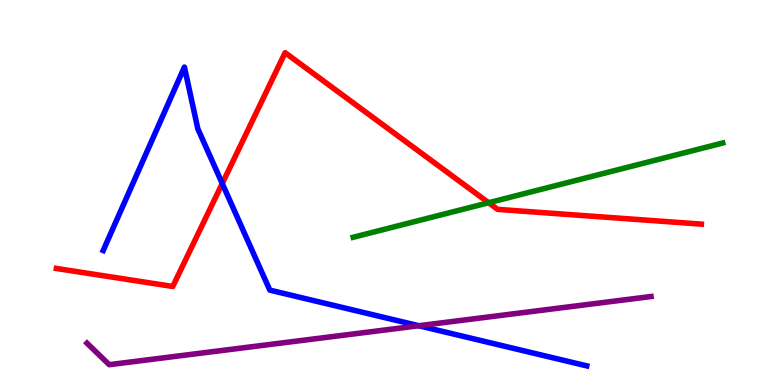[{'lines': ['blue', 'red'], 'intersections': [{'x': 2.87, 'y': 5.23}]}, {'lines': ['green', 'red'], 'intersections': [{'x': 6.3, 'y': 4.73}]}, {'lines': ['purple', 'red'], 'intersections': []}, {'lines': ['blue', 'green'], 'intersections': []}, {'lines': ['blue', 'purple'], 'intersections': [{'x': 5.4, 'y': 1.54}]}, {'lines': ['green', 'purple'], 'intersections': []}]